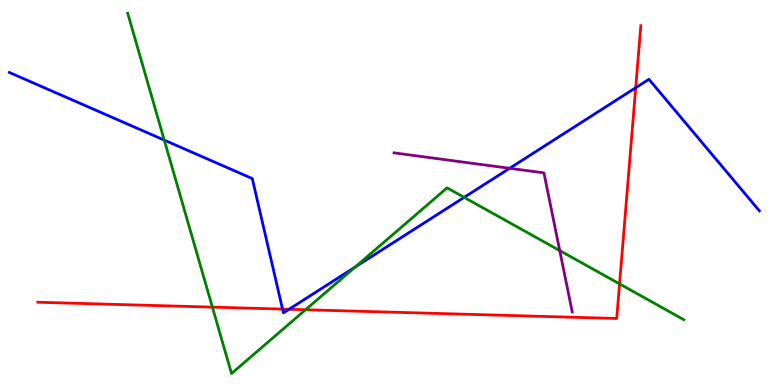[{'lines': ['blue', 'red'], 'intersections': [{'x': 3.65, 'y': 1.97}, {'x': 3.73, 'y': 1.97}, {'x': 8.2, 'y': 7.72}]}, {'lines': ['green', 'red'], 'intersections': [{'x': 2.74, 'y': 2.02}, {'x': 3.94, 'y': 1.95}, {'x': 7.99, 'y': 2.63}]}, {'lines': ['purple', 'red'], 'intersections': []}, {'lines': ['blue', 'green'], 'intersections': [{'x': 2.12, 'y': 6.36}, {'x': 4.58, 'y': 3.06}, {'x': 5.99, 'y': 4.87}]}, {'lines': ['blue', 'purple'], 'intersections': [{'x': 6.58, 'y': 5.63}]}, {'lines': ['green', 'purple'], 'intersections': [{'x': 7.22, 'y': 3.49}]}]